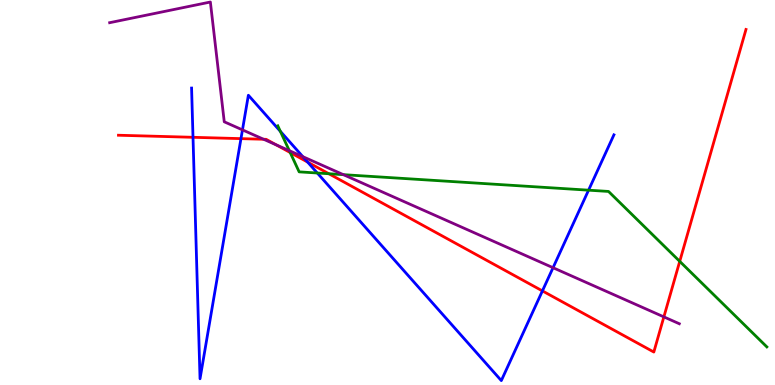[{'lines': ['blue', 'red'], 'intersections': [{'x': 2.49, 'y': 6.43}, {'x': 3.11, 'y': 6.4}, {'x': 3.97, 'y': 5.79}, {'x': 7.0, 'y': 2.44}]}, {'lines': ['green', 'red'], 'intersections': [{'x': 3.74, 'y': 6.04}, {'x': 4.24, 'y': 5.49}, {'x': 8.77, 'y': 3.21}]}, {'lines': ['purple', 'red'], 'intersections': [{'x': 3.4, 'y': 6.38}, {'x': 3.56, 'y': 6.24}, {'x': 8.57, 'y': 1.77}]}, {'lines': ['blue', 'green'], 'intersections': [{'x': 3.62, 'y': 6.59}, {'x': 4.09, 'y': 5.51}, {'x': 7.59, 'y': 5.06}]}, {'lines': ['blue', 'purple'], 'intersections': [{'x': 3.13, 'y': 6.63}, {'x': 3.91, 'y': 5.93}, {'x': 7.14, 'y': 3.05}]}, {'lines': ['green', 'purple'], 'intersections': [{'x': 3.73, 'y': 6.09}, {'x': 4.43, 'y': 5.46}]}]